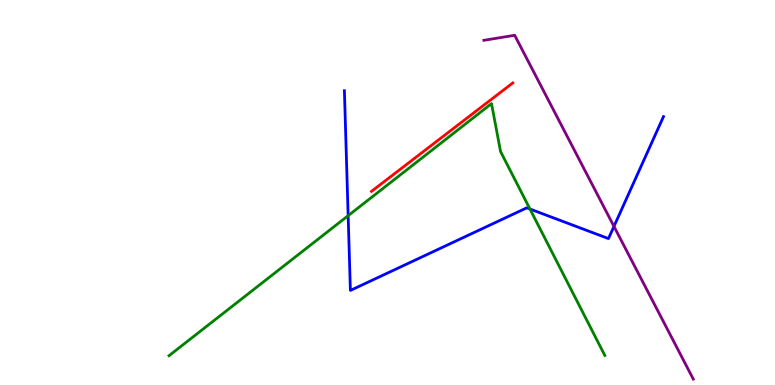[{'lines': ['blue', 'red'], 'intersections': []}, {'lines': ['green', 'red'], 'intersections': []}, {'lines': ['purple', 'red'], 'intersections': []}, {'lines': ['blue', 'green'], 'intersections': [{'x': 4.49, 'y': 4.4}, {'x': 6.84, 'y': 4.57}]}, {'lines': ['blue', 'purple'], 'intersections': [{'x': 7.92, 'y': 4.12}]}, {'lines': ['green', 'purple'], 'intersections': []}]